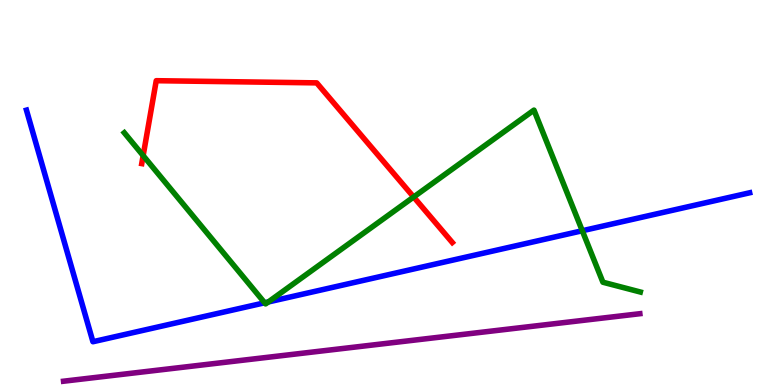[{'lines': ['blue', 'red'], 'intersections': []}, {'lines': ['green', 'red'], 'intersections': [{'x': 1.85, 'y': 5.96}, {'x': 5.34, 'y': 4.88}]}, {'lines': ['purple', 'red'], 'intersections': []}, {'lines': ['blue', 'green'], 'intersections': [{'x': 3.41, 'y': 2.14}, {'x': 3.46, 'y': 2.16}, {'x': 7.51, 'y': 4.01}]}, {'lines': ['blue', 'purple'], 'intersections': []}, {'lines': ['green', 'purple'], 'intersections': []}]